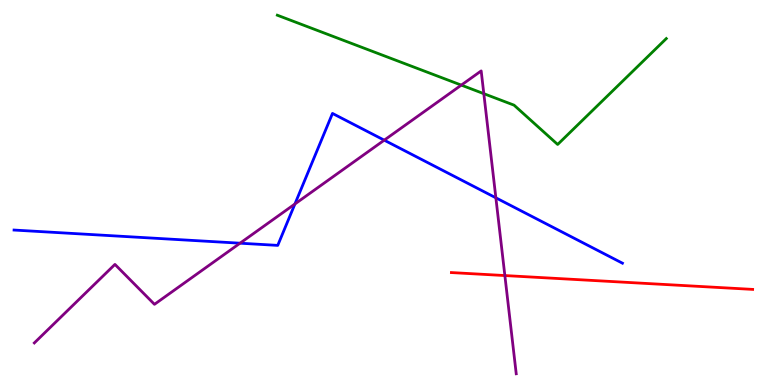[{'lines': ['blue', 'red'], 'intersections': []}, {'lines': ['green', 'red'], 'intersections': []}, {'lines': ['purple', 'red'], 'intersections': [{'x': 6.51, 'y': 2.84}]}, {'lines': ['blue', 'green'], 'intersections': []}, {'lines': ['blue', 'purple'], 'intersections': [{'x': 3.1, 'y': 3.68}, {'x': 3.81, 'y': 4.7}, {'x': 4.96, 'y': 6.36}, {'x': 6.4, 'y': 4.86}]}, {'lines': ['green', 'purple'], 'intersections': [{'x': 5.95, 'y': 7.79}, {'x': 6.24, 'y': 7.57}]}]